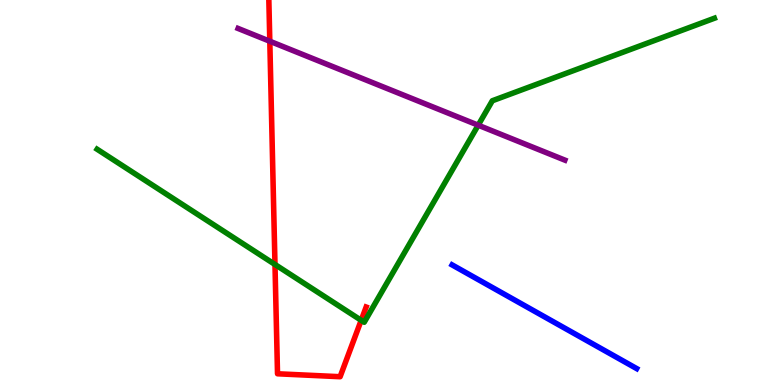[{'lines': ['blue', 'red'], 'intersections': []}, {'lines': ['green', 'red'], 'intersections': [{'x': 3.55, 'y': 3.13}, {'x': 4.66, 'y': 1.68}]}, {'lines': ['purple', 'red'], 'intersections': [{'x': 3.48, 'y': 8.93}]}, {'lines': ['blue', 'green'], 'intersections': []}, {'lines': ['blue', 'purple'], 'intersections': []}, {'lines': ['green', 'purple'], 'intersections': [{'x': 6.17, 'y': 6.75}]}]